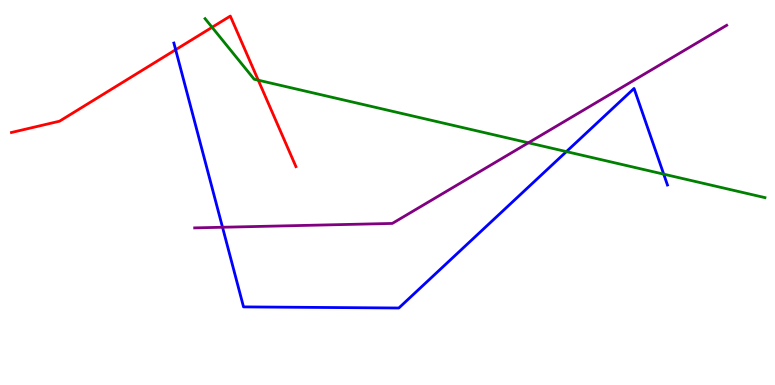[{'lines': ['blue', 'red'], 'intersections': [{'x': 2.27, 'y': 8.71}]}, {'lines': ['green', 'red'], 'intersections': [{'x': 2.74, 'y': 9.29}, {'x': 3.33, 'y': 7.92}]}, {'lines': ['purple', 'red'], 'intersections': []}, {'lines': ['blue', 'green'], 'intersections': [{'x': 7.31, 'y': 6.06}, {'x': 8.56, 'y': 5.48}]}, {'lines': ['blue', 'purple'], 'intersections': [{'x': 2.87, 'y': 4.1}]}, {'lines': ['green', 'purple'], 'intersections': [{'x': 6.82, 'y': 6.29}]}]